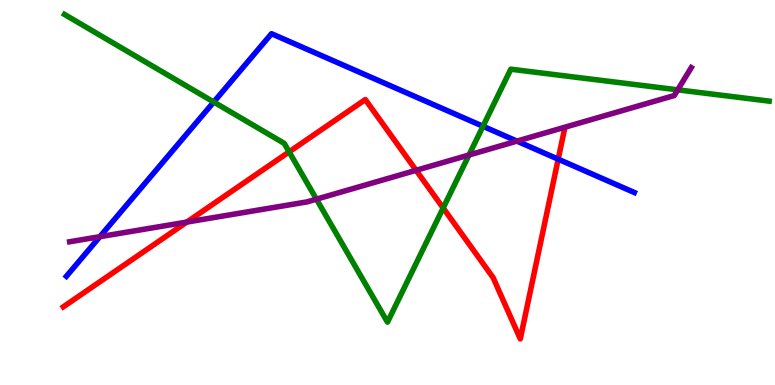[{'lines': ['blue', 'red'], 'intersections': [{'x': 7.2, 'y': 5.87}]}, {'lines': ['green', 'red'], 'intersections': [{'x': 3.73, 'y': 6.06}, {'x': 5.72, 'y': 4.6}]}, {'lines': ['purple', 'red'], 'intersections': [{'x': 2.41, 'y': 4.23}, {'x': 5.37, 'y': 5.58}]}, {'lines': ['blue', 'green'], 'intersections': [{'x': 2.76, 'y': 7.35}, {'x': 6.23, 'y': 6.72}]}, {'lines': ['blue', 'purple'], 'intersections': [{'x': 1.29, 'y': 3.85}, {'x': 6.67, 'y': 6.33}]}, {'lines': ['green', 'purple'], 'intersections': [{'x': 4.08, 'y': 4.83}, {'x': 6.05, 'y': 5.97}, {'x': 8.74, 'y': 7.67}]}]